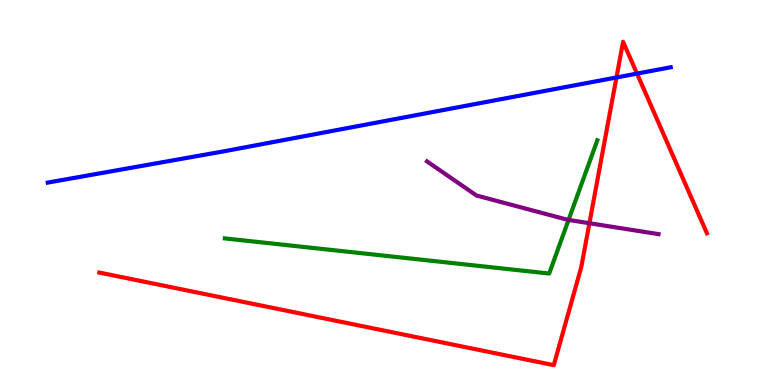[{'lines': ['blue', 'red'], 'intersections': [{'x': 7.95, 'y': 7.99}, {'x': 8.22, 'y': 8.09}]}, {'lines': ['green', 'red'], 'intersections': []}, {'lines': ['purple', 'red'], 'intersections': [{'x': 7.61, 'y': 4.2}]}, {'lines': ['blue', 'green'], 'intersections': []}, {'lines': ['blue', 'purple'], 'intersections': []}, {'lines': ['green', 'purple'], 'intersections': [{'x': 7.34, 'y': 4.29}]}]